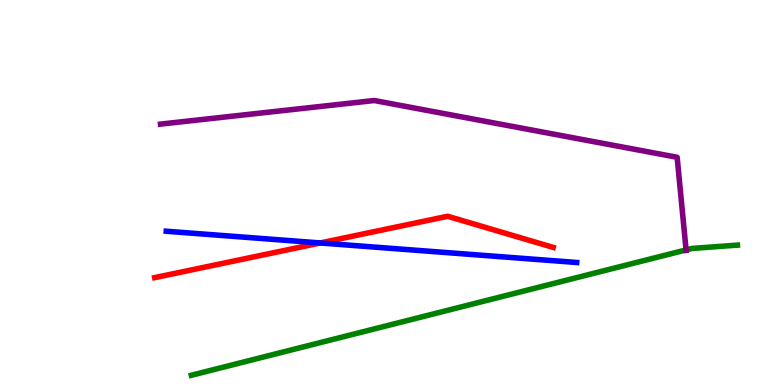[{'lines': ['blue', 'red'], 'intersections': [{'x': 4.13, 'y': 3.69}]}, {'lines': ['green', 'red'], 'intersections': []}, {'lines': ['purple', 'red'], 'intersections': []}, {'lines': ['blue', 'green'], 'intersections': []}, {'lines': ['blue', 'purple'], 'intersections': []}, {'lines': ['green', 'purple'], 'intersections': [{'x': 8.85, 'y': 3.51}]}]